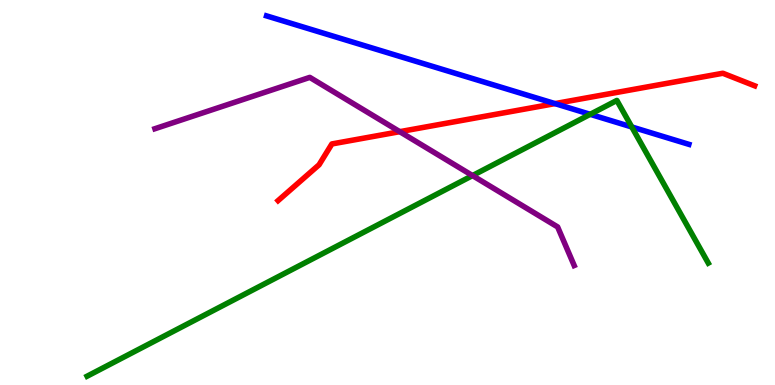[{'lines': ['blue', 'red'], 'intersections': [{'x': 7.16, 'y': 7.31}]}, {'lines': ['green', 'red'], 'intersections': []}, {'lines': ['purple', 'red'], 'intersections': [{'x': 5.16, 'y': 6.58}]}, {'lines': ['blue', 'green'], 'intersections': [{'x': 7.62, 'y': 7.03}, {'x': 8.15, 'y': 6.7}]}, {'lines': ['blue', 'purple'], 'intersections': []}, {'lines': ['green', 'purple'], 'intersections': [{'x': 6.1, 'y': 5.44}]}]